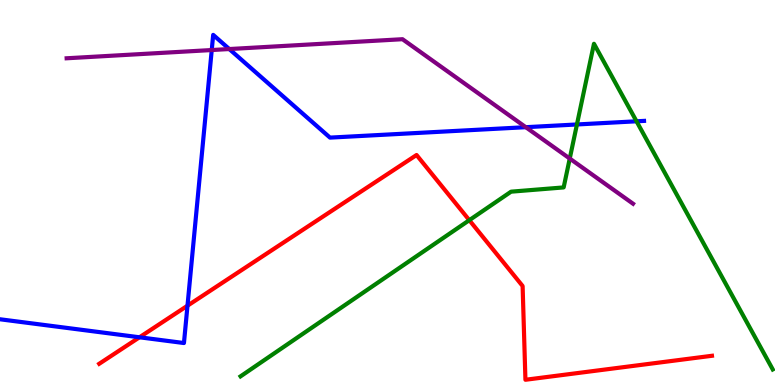[{'lines': ['blue', 'red'], 'intersections': [{'x': 1.8, 'y': 1.24}, {'x': 2.42, 'y': 2.06}]}, {'lines': ['green', 'red'], 'intersections': [{'x': 6.06, 'y': 4.28}]}, {'lines': ['purple', 'red'], 'intersections': []}, {'lines': ['blue', 'green'], 'intersections': [{'x': 7.44, 'y': 6.77}, {'x': 8.21, 'y': 6.85}]}, {'lines': ['blue', 'purple'], 'intersections': [{'x': 2.73, 'y': 8.7}, {'x': 2.96, 'y': 8.73}, {'x': 6.78, 'y': 6.7}]}, {'lines': ['green', 'purple'], 'intersections': [{'x': 7.35, 'y': 5.88}]}]